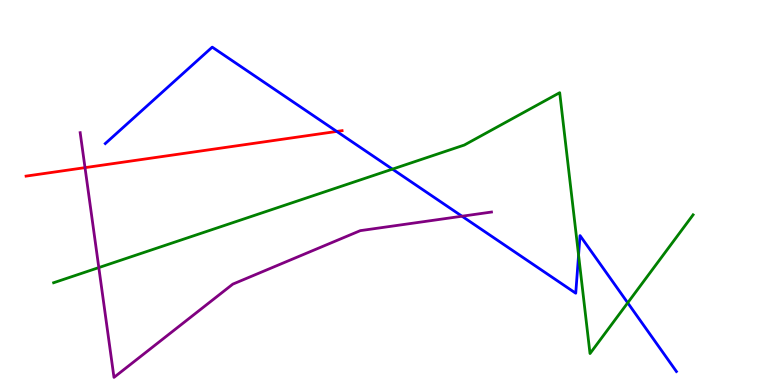[{'lines': ['blue', 'red'], 'intersections': [{'x': 4.35, 'y': 6.59}]}, {'lines': ['green', 'red'], 'intersections': []}, {'lines': ['purple', 'red'], 'intersections': [{'x': 1.1, 'y': 5.65}]}, {'lines': ['blue', 'green'], 'intersections': [{'x': 5.06, 'y': 5.61}, {'x': 7.47, 'y': 3.37}, {'x': 8.1, 'y': 2.13}]}, {'lines': ['blue', 'purple'], 'intersections': [{'x': 5.96, 'y': 4.38}]}, {'lines': ['green', 'purple'], 'intersections': [{'x': 1.27, 'y': 3.05}]}]